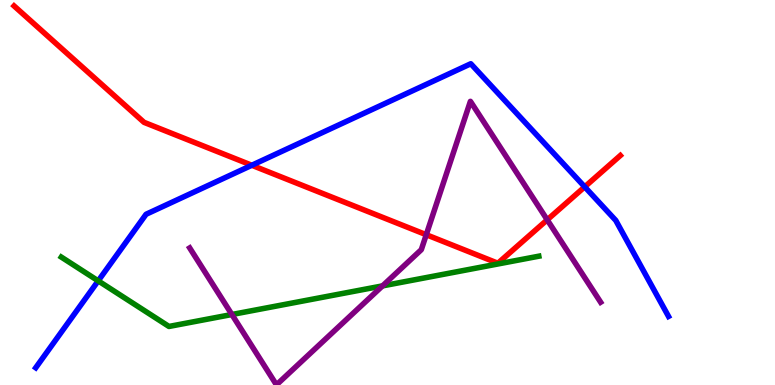[{'lines': ['blue', 'red'], 'intersections': [{'x': 3.25, 'y': 5.71}, {'x': 7.54, 'y': 5.15}]}, {'lines': ['green', 'red'], 'intersections': []}, {'lines': ['purple', 'red'], 'intersections': [{'x': 5.5, 'y': 3.9}, {'x': 7.06, 'y': 4.29}]}, {'lines': ['blue', 'green'], 'intersections': [{'x': 1.27, 'y': 2.71}]}, {'lines': ['blue', 'purple'], 'intersections': []}, {'lines': ['green', 'purple'], 'intersections': [{'x': 2.99, 'y': 1.83}, {'x': 4.94, 'y': 2.57}]}]